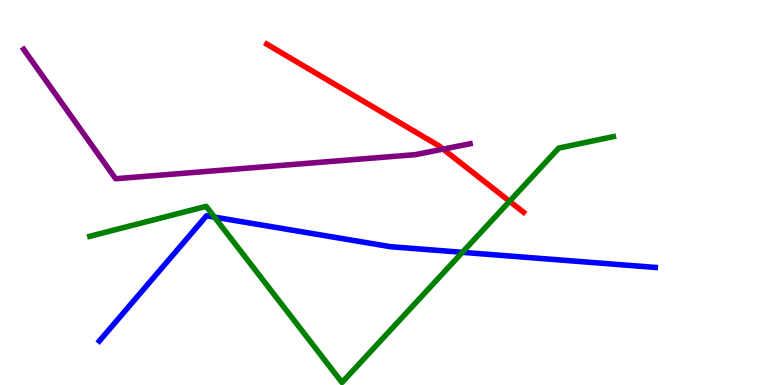[{'lines': ['blue', 'red'], 'intersections': []}, {'lines': ['green', 'red'], 'intersections': [{'x': 6.58, 'y': 4.77}]}, {'lines': ['purple', 'red'], 'intersections': [{'x': 5.72, 'y': 6.13}]}, {'lines': ['blue', 'green'], 'intersections': [{'x': 2.77, 'y': 4.36}, {'x': 5.97, 'y': 3.45}]}, {'lines': ['blue', 'purple'], 'intersections': []}, {'lines': ['green', 'purple'], 'intersections': []}]